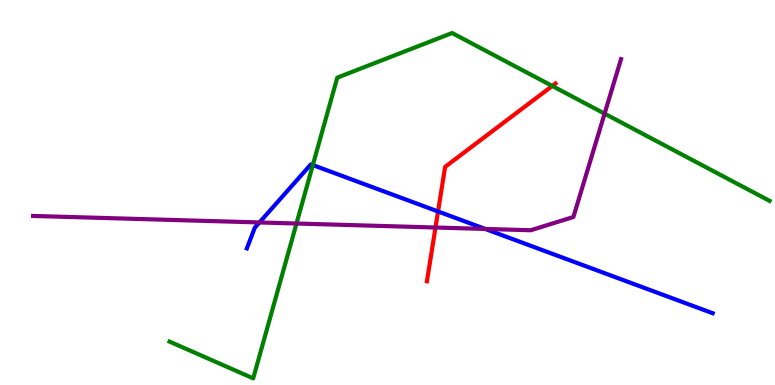[{'lines': ['blue', 'red'], 'intersections': [{'x': 5.65, 'y': 4.51}]}, {'lines': ['green', 'red'], 'intersections': [{'x': 7.13, 'y': 7.77}]}, {'lines': ['purple', 'red'], 'intersections': [{'x': 5.62, 'y': 4.09}]}, {'lines': ['blue', 'green'], 'intersections': [{'x': 4.04, 'y': 5.71}]}, {'lines': ['blue', 'purple'], 'intersections': [{'x': 3.35, 'y': 4.22}, {'x': 6.26, 'y': 4.05}]}, {'lines': ['green', 'purple'], 'intersections': [{'x': 3.83, 'y': 4.19}, {'x': 7.8, 'y': 7.05}]}]